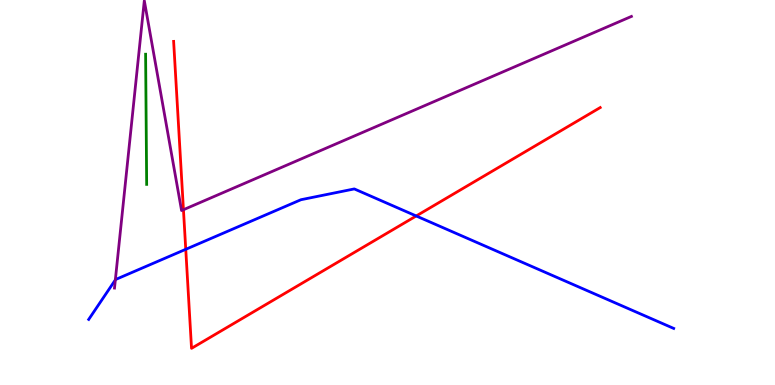[{'lines': ['blue', 'red'], 'intersections': [{'x': 2.4, 'y': 3.52}, {'x': 5.37, 'y': 4.39}]}, {'lines': ['green', 'red'], 'intersections': []}, {'lines': ['purple', 'red'], 'intersections': [{'x': 2.37, 'y': 4.55}]}, {'lines': ['blue', 'green'], 'intersections': []}, {'lines': ['blue', 'purple'], 'intersections': [{'x': 1.49, 'y': 2.73}]}, {'lines': ['green', 'purple'], 'intersections': []}]